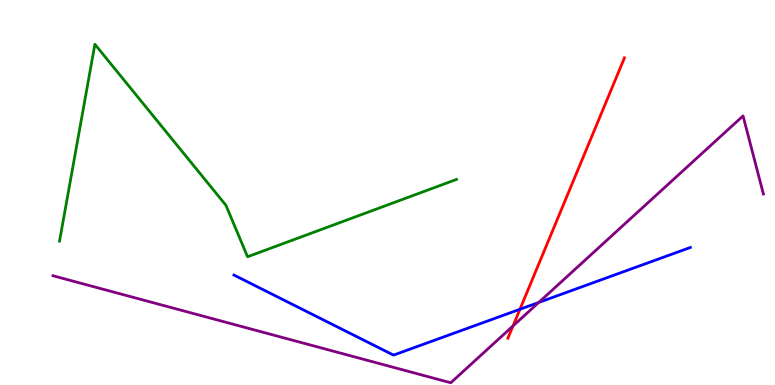[{'lines': ['blue', 'red'], 'intersections': [{'x': 6.71, 'y': 1.97}]}, {'lines': ['green', 'red'], 'intersections': []}, {'lines': ['purple', 'red'], 'intersections': [{'x': 6.62, 'y': 1.53}]}, {'lines': ['blue', 'green'], 'intersections': []}, {'lines': ['blue', 'purple'], 'intersections': [{'x': 6.95, 'y': 2.14}]}, {'lines': ['green', 'purple'], 'intersections': []}]